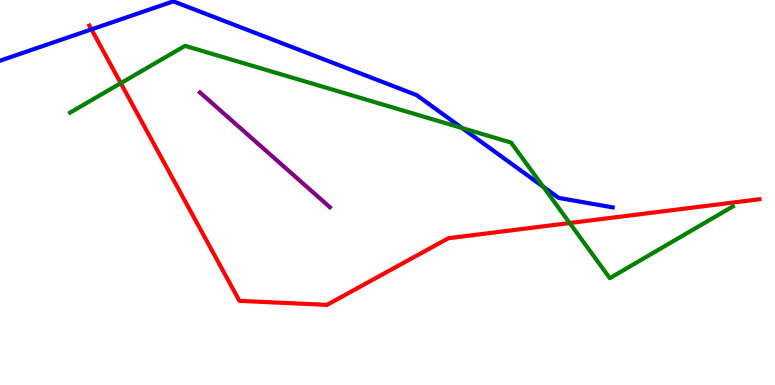[{'lines': ['blue', 'red'], 'intersections': [{'x': 1.18, 'y': 9.24}]}, {'lines': ['green', 'red'], 'intersections': [{'x': 1.56, 'y': 7.84}, {'x': 7.35, 'y': 4.21}]}, {'lines': ['purple', 'red'], 'intersections': []}, {'lines': ['blue', 'green'], 'intersections': [{'x': 5.96, 'y': 6.67}, {'x': 7.01, 'y': 5.15}]}, {'lines': ['blue', 'purple'], 'intersections': []}, {'lines': ['green', 'purple'], 'intersections': []}]